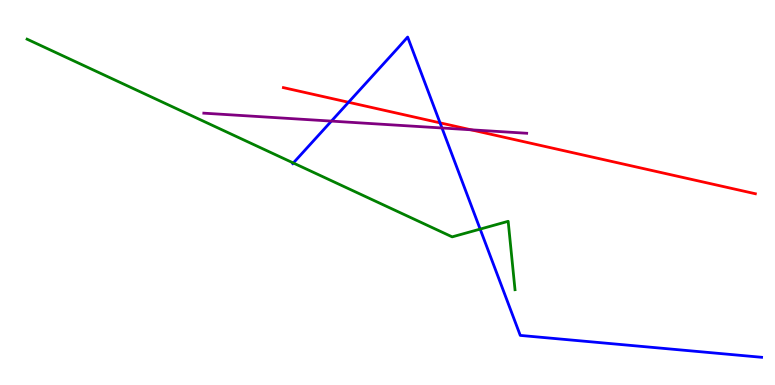[{'lines': ['blue', 'red'], 'intersections': [{'x': 4.5, 'y': 7.34}, {'x': 5.68, 'y': 6.81}]}, {'lines': ['green', 'red'], 'intersections': []}, {'lines': ['purple', 'red'], 'intersections': [{'x': 6.08, 'y': 6.63}]}, {'lines': ['blue', 'green'], 'intersections': [{'x': 3.78, 'y': 5.77}, {'x': 6.2, 'y': 4.05}]}, {'lines': ['blue', 'purple'], 'intersections': [{'x': 4.28, 'y': 6.85}, {'x': 5.7, 'y': 6.68}]}, {'lines': ['green', 'purple'], 'intersections': []}]